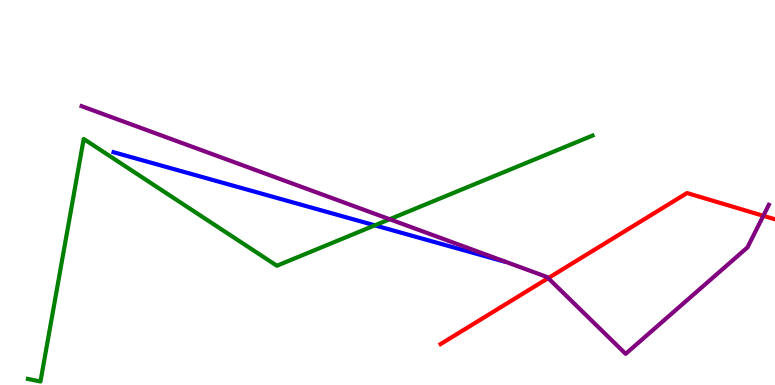[{'lines': ['blue', 'red'], 'intersections': []}, {'lines': ['green', 'red'], 'intersections': []}, {'lines': ['purple', 'red'], 'intersections': [{'x': 7.07, 'y': 2.78}, {'x': 9.85, 'y': 4.39}]}, {'lines': ['blue', 'green'], 'intersections': [{'x': 4.84, 'y': 4.15}]}, {'lines': ['blue', 'purple'], 'intersections': []}, {'lines': ['green', 'purple'], 'intersections': [{'x': 5.03, 'y': 4.31}]}]